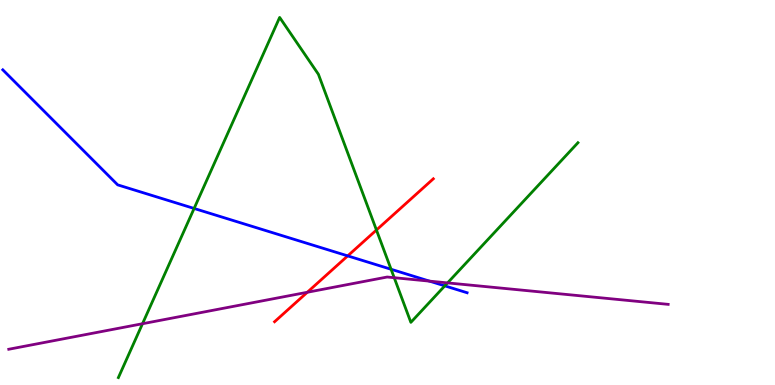[{'lines': ['blue', 'red'], 'intersections': [{'x': 4.49, 'y': 3.35}]}, {'lines': ['green', 'red'], 'intersections': [{'x': 4.86, 'y': 4.03}]}, {'lines': ['purple', 'red'], 'intersections': [{'x': 3.97, 'y': 2.41}]}, {'lines': ['blue', 'green'], 'intersections': [{'x': 2.5, 'y': 4.59}, {'x': 5.05, 'y': 3.01}, {'x': 5.74, 'y': 2.58}]}, {'lines': ['blue', 'purple'], 'intersections': [{'x': 5.54, 'y': 2.7}]}, {'lines': ['green', 'purple'], 'intersections': [{'x': 1.84, 'y': 1.59}, {'x': 5.09, 'y': 2.79}, {'x': 5.78, 'y': 2.65}]}]